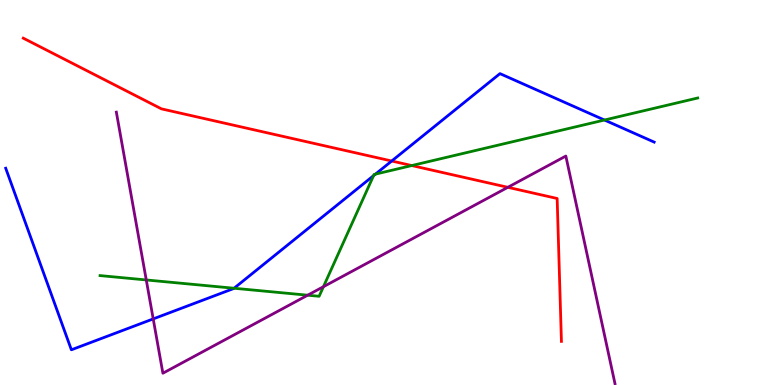[{'lines': ['blue', 'red'], 'intersections': [{'x': 5.05, 'y': 5.82}]}, {'lines': ['green', 'red'], 'intersections': [{'x': 5.31, 'y': 5.7}]}, {'lines': ['purple', 'red'], 'intersections': [{'x': 6.55, 'y': 5.13}]}, {'lines': ['blue', 'green'], 'intersections': [{'x': 3.02, 'y': 2.51}, {'x': 4.82, 'y': 5.44}, {'x': 4.84, 'y': 5.48}, {'x': 7.8, 'y': 6.88}]}, {'lines': ['blue', 'purple'], 'intersections': [{'x': 1.98, 'y': 1.72}]}, {'lines': ['green', 'purple'], 'intersections': [{'x': 1.89, 'y': 2.73}, {'x': 3.97, 'y': 2.33}, {'x': 4.17, 'y': 2.55}]}]